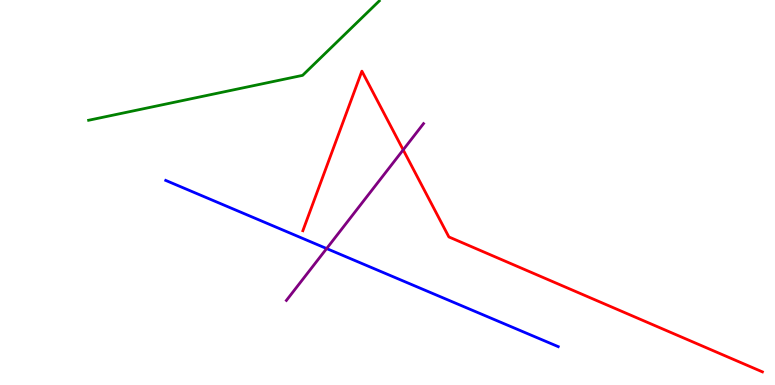[{'lines': ['blue', 'red'], 'intersections': []}, {'lines': ['green', 'red'], 'intersections': []}, {'lines': ['purple', 'red'], 'intersections': [{'x': 5.2, 'y': 6.11}]}, {'lines': ['blue', 'green'], 'intersections': []}, {'lines': ['blue', 'purple'], 'intersections': [{'x': 4.21, 'y': 3.54}]}, {'lines': ['green', 'purple'], 'intersections': []}]